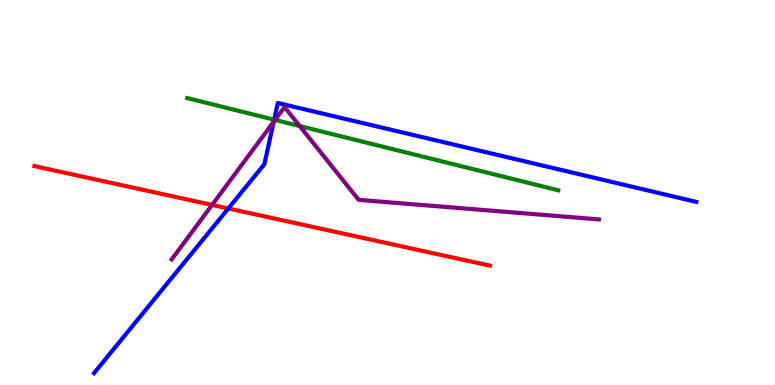[{'lines': ['blue', 'red'], 'intersections': [{'x': 2.95, 'y': 4.59}]}, {'lines': ['green', 'red'], 'intersections': []}, {'lines': ['purple', 'red'], 'intersections': [{'x': 2.74, 'y': 4.68}]}, {'lines': ['blue', 'green'], 'intersections': [{'x': 3.54, 'y': 6.89}]}, {'lines': ['blue', 'purple'], 'intersections': [{'x': 3.53, 'y': 6.84}]}, {'lines': ['green', 'purple'], 'intersections': [{'x': 3.55, 'y': 6.89}, {'x': 3.87, 'y': 6.73}]}]